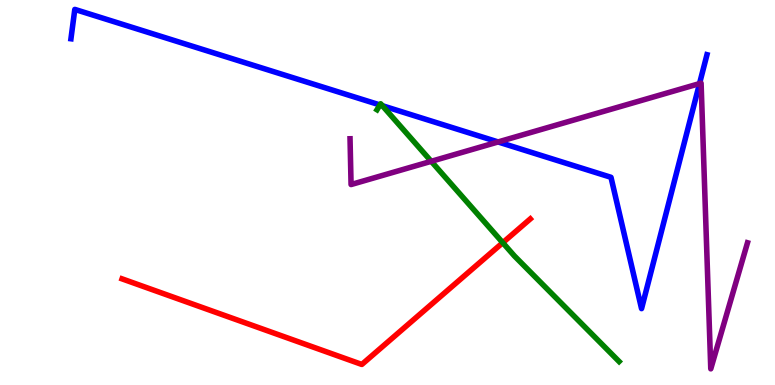[{'lines': ['blue', 'red'], 'intersections': []}, {'lines': ['green', 'red'], 'intersections': [{'x': 6.49, 'y': 3.7}]}, {'lines': ['purple', 'red'], 'intersections': []}, {'lines': ['blue', 'green'], 'intersections': [{'x': 4.9, 'y': 7.27}, {'x': 4.93, 'y': 7.25}]}, {'lines': ['blue', 'purple'], 'intersections': [{'x': 6.43, 'y': 6.31}, {'x': 9.03, 'y': 7.83}]}, {'lines': ['green', 'purple'], 'intersections': [{'x': 5.56, 'y': 5.81}]}]